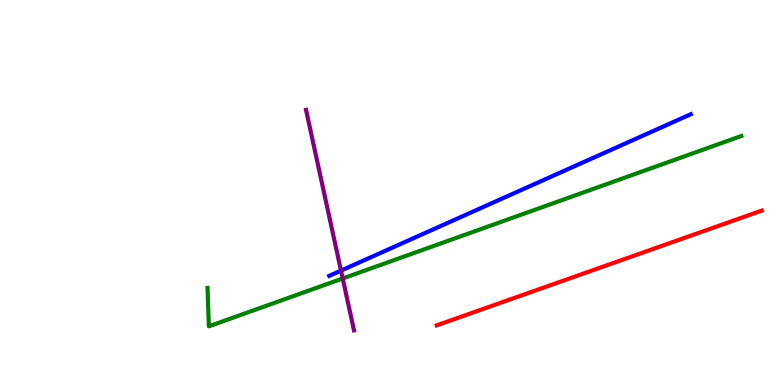[{'lines': ['blue', 'red'], 'intersections': []}, {'lines': ['green', 'red'], 'intersections': []}, {'lines': ['purple', 'red'], 'intersections': []}, {'lines': ['blue', 'green'], 'intersections': []}, {'lines': ['blue', 'purple'], 'intersections': [{'x': 4.4, 'y': 2.97}]}, {'lines': ['green', 'purple'], 'intersections': [{'x': 4.42, 'y': 2.77}]}]